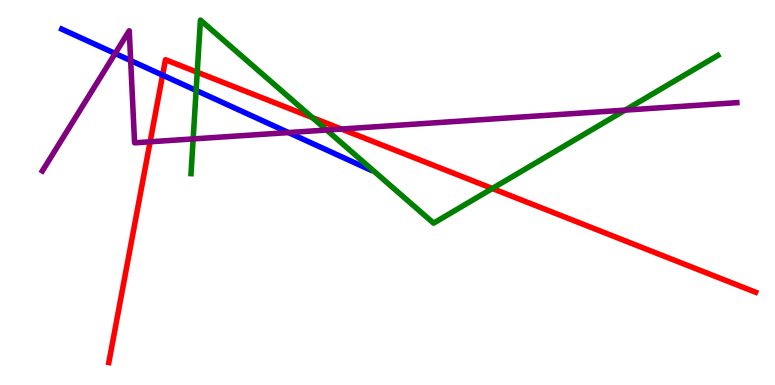[{'lines': ['blue', 'red'], 'intersections': [{'x': 2.1, 'y': 8.05}]}, {'lines': ['green', 'red'], 'intersections': [{'x': 2.55, 'y': 8.12}, {'x': 4.03, 'y': 6.95}, {'x': 6.35, 'y': 5.1}]}, {'lines': ['purple', 'red'], 'intersections': [{'x': 1.94, 'y': 6.32}, {'x': 4.41, 'y': 6.65}]}, {'lines': ['blue', 'green'], 'intersections': [{'x': 2.53, 'y': 7.65}]}, {'lines': ['blue', 'purple'], 'intersections': [{'x': 1.49, 'y': 8.61}, {'x': 1.69, 'y': 8.43}, {'x': 3.72, 'y': 6.56}]}, {'lines': ['green', 'purple'], 'intersections': [{'x': 2.49, 'y': 6.39}, {'x': 4.21, 'y': 6.62}, {'x': 8.07, 'y': 7.14}]}]